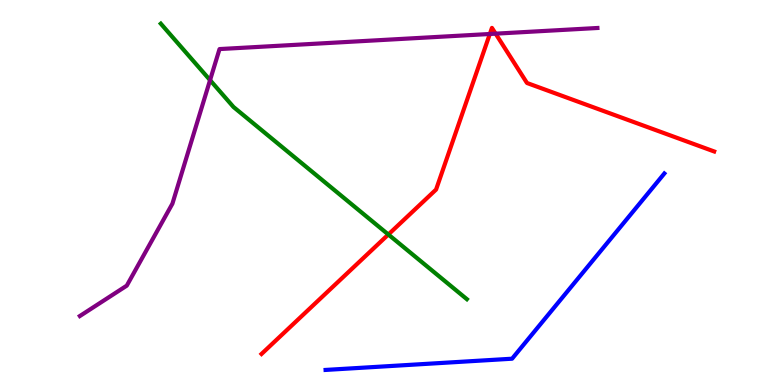[{'lines': ['blue', 'red'], 'intersections': []}, {'lines': ['green', 'red'], 'intersections': [{'x': 5.01, 'y': 3.91}]}, {'lines': ['purple', 'red'], 'intersections': [{'x': 6.32, 'y': 9.12}, {'x': 6.4, 'y': 9.13}]}, {'lines': ['blue', 'green'], 'intersections': []}, {'lines': ['blue', 'purple'], 'intersections': []}, {'lines': ['green', 'purple'], 'intersections': [{'x': 2.71, 'y': 7.92}]}]